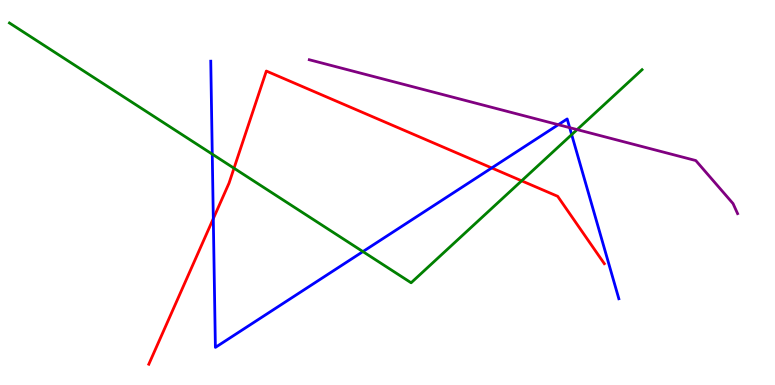[{'lines': ['blue', 'red'], 'intersections': [{'x': 2.75, 'y': 4.32}, {'x': 6.34, 'y': 5.64}]}, {'lines': ['green', 'red'], 'intersections': [{'x': 3.02, 'y': 5.63}, {'x': 6.73, 'y': 5.3}]}, {'lines': ['purple', 'red'], 'intersections': []}, {'lines': ['blue', 'green'], 'intersections': [{'x': 2.74, 'y': 6.0}, {'x': 4.68, 'y': 3.47}, {'x': 7.38, 'y': 6.5}]}, {'lines': ['blue', 'purple'], 'intersections': [{'x': 7.2, 'y': 6.76}, {'x': 7.35, 'y': 6.68}]}, {'lines': ['green', 'purple'], 'intersections': [{'x': 7.45, 'y': 6.63}]}]